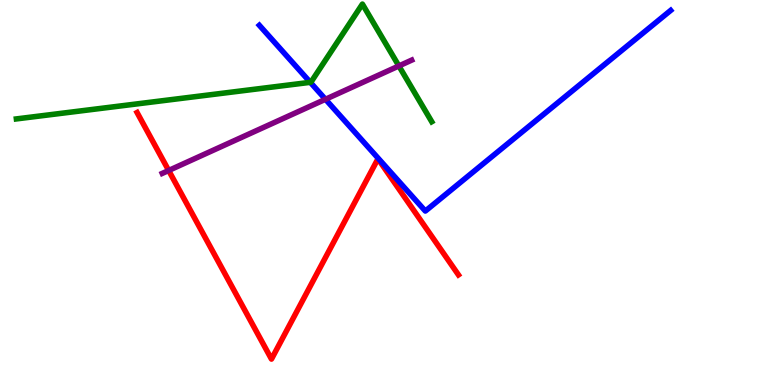[{'lines': ['blue', 'red'], 'intersections': []}, {'lines': ['green', 'red'], 'intersections': []}, {'lines': ['purple', 'red'], 'intersections': [{'x': 2.18, 'y': 5.57}]}, {'lines': ['blue', 'green'], 'intersections': [{'x': 4.0, 'y': 7.86}]}, {'lines': ['blue', 'purple'], 'intersections': [{'x': 4.2, 'y': 7.42}]}, {'lines': ['green', 'purple'], 'intersections': [{'x': 5.15, 'y': 8.29}]}]